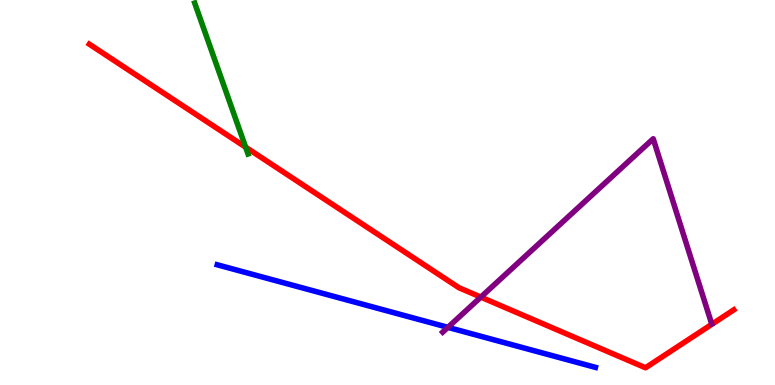[{'lines': ['blue', 'red'], 'intersections': []}, {'lines': ['green', 'red'], 'intersections': [{'x': 3.17, 'y': 6.18}]}, {'lines': ['purple', 'red'], 'intersections': [{'x': 6.2, 'y': 2.28}]}, {'lines': ['blue', 'green'], 'intersections': []}, {'lines': ['blue', 'purple'], 'intersections': [{'x': 5.78, 'y': 1.5}]}, {'lines': ['green', 'purple'], 'intersections': []}]